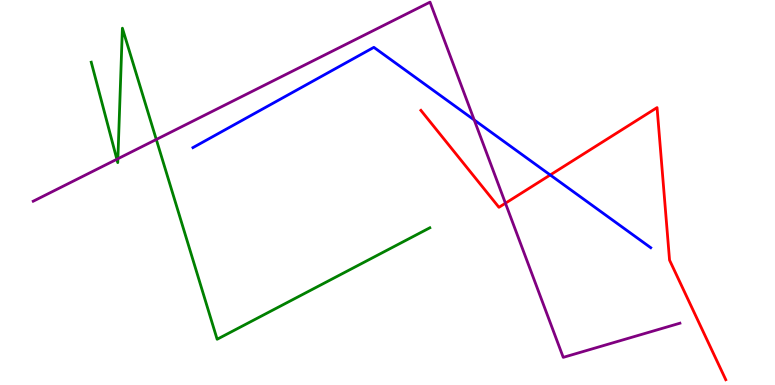[{'lines': ['blue', 'red'], 'intersections': [{'x': 7.1, 'y': 5.46}]}, {'lines': ['green', 'red'], 'intersections': []}, {'lines': ['purple', 'red'], 'intersections': [{'x': 6.52, 'y': 4.72}]}, {'lines': ['blue', 'green'], 'intersections': []}, {'lines': ['blue', 'purple'], 'intersections': [{'x': 6.12, 'y': 6.88}]}, {'lines': ['green', 'purple'], 'intersections': [{'x': 1.51, 'y': 5.86}, {'x': 1.52, 'y': 5.88}, {'x': 2.02, 'y': 6.38}]}]